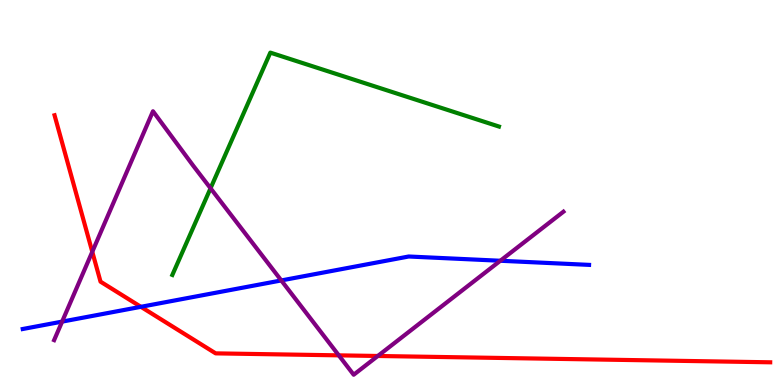[{'lines': ['blue', 'red'], 'intersections': [{'x': 1.82, 'y': 2.03}]}, {'lines': ['green', 'red'], 'intersections': []}, {'lines': ['purple', 'red'], 'intersections': [{'x': 1.19, 'y': 3.46}, {'x': 4.37, 'y': 0.77}, {'x': 4.88, 'y': 0.754}]}, {'lines': ['blue', 'green'], 'intersections': []}, {'lines': ['blue', 'purple'], 'intersections': [{'x': 0.802, 'y': 1.65}, {'x': 3.63, 'y': 2.72}, {'x': 6.46, 'y': 3.23}]}, {'lines': ['green', 'purple'], 'intersections': [{'x': 2.72, 'y': 5.11}]}]